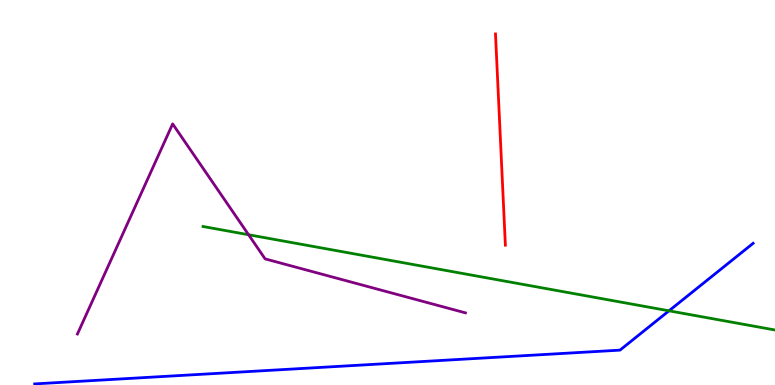[{'lines': ['blue', 'red'], 'intersections': []}, {'lines': ['green', 'red'], 'intersections': []}, {'lines': ['purple', 'red'], 'intersections': []}, {'lines': ['blue', 'green'], 'intersections': [{'x': 8.63, 'y': 1.93}]}, {'lines': ['blue', 'purple'], 'intersections': []}, {'lines': ['green', 'purple'], 'intersections': [{'x': 3.21, 'y': 3.9}]}]